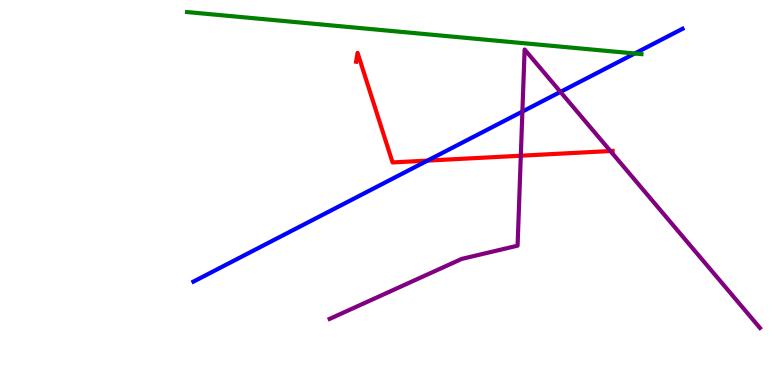[{'lines': ['blue', 'red'], 'intersections': [{'x': 5.52, 'y': 5.83}]}, {'lines': ['green', 'red'], 'intersections': []}, {'lines': ['purple', 'red'], 'intersections': [{'x': 6.72, 'y': 5.96}, {'x': 7.88, 'y': 6.08}]}, {'lines': ['blue', 'green'], 'intersections': [{'x': 8.19, 'y': 8.61}]}, {'lines': ['blue', 'purple'], 'intersections': [{'x': 6.74, 'y': 7.1}, {'x': 7.23, 'y': 7.61}]}, {'lines': ['green', 'purple'], 'intersections': []}]